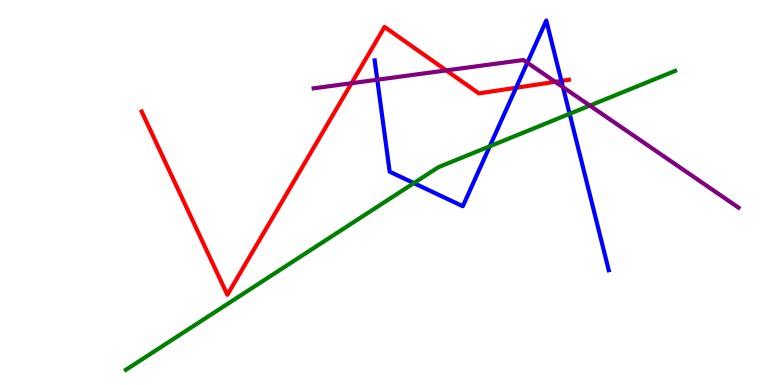[{'lines': ['blue', 'red'], 'intersections': [{'x': 6.66, 'y': 7.72}, {'x': 7.24, 'y': 7.9}]}, {'lines': ['green', 'red'], 'intersections': []}, {'lines': ['purple', 'red'], 'intersections': [{'x': 4.54, 'y': 7.84}, {'x': 5.76, 'y': 8.17}, {'x': 7.16, 'y': 7.87}]}, {'lines': ['blue', 'green'], 'intersections': [{'x': 5.34, 'y': 5.24}, {'x': 6.32, 'y': 6.2}, {'x': 7.35, 'y': 7.04}]}, {'lines': ['blue', 'purple'], 'intersections': [{'x': 4.87, 'y': 7.93}, {'x': 6.8, 'y': 8.37}, {'x': 7.26, 'y': 7.74}]}, {'lines': ['green', 'purple'], 'intersections': [{'x': 7.61, 'y': 7.26}]}]